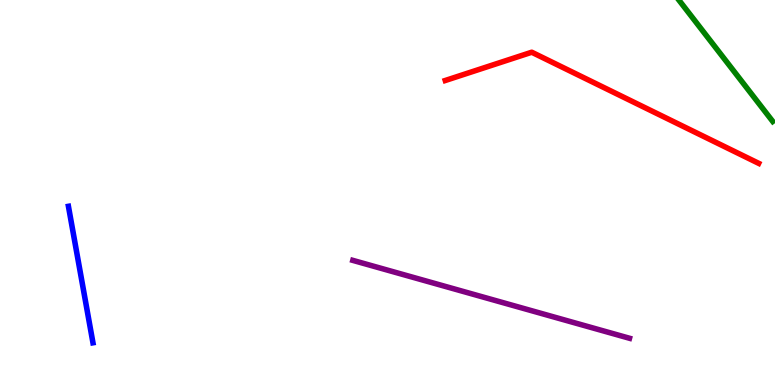[{'lines': ['blue', 'red'], 'intersections': []}, {'lines': ['green', 'red'], 'intersections': []}, {'lines': ['purple', 'red'], 'intersections': []}, {'lines': ['blue', 'green'], 'intersections': []}, {'lines': ['blue', 'purple'], 'intersections': []}, {'lines': ['green', 'purple'], 'intersections': []}]